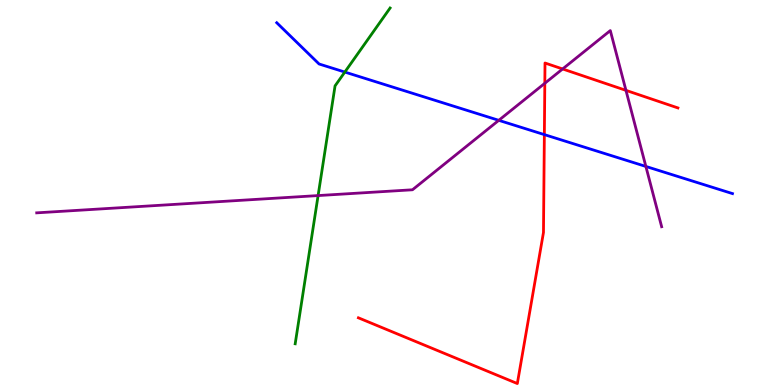[{'lines': ['blue', 'red'], 'intersections': [{'x': 7.02, 'y': 6.5}]}, {'lines': ['green', 'red'], 'intersections': []}, {'lines': ['purple', 'red'], 'intersections': [{'x': 7.03, 'y': 7.84}, {'x': 7.26, 'y': 8.21}, {'x': 8.08, 'y': 7.65}]}, {'lines': ['blue', 'green'], 'intersections': [{'x': 4.45, 'y': 8.13}]}, {'lines': ['blue', 'purple'], 'intersections': [{'x': 6.44, 'y': 6.87}, {'x': 8.33, 'y': 5.68}]}, {'lines': ['green', 'purple'], 'intersections': [{'x': 4.1, 'y': 4.92}]}]